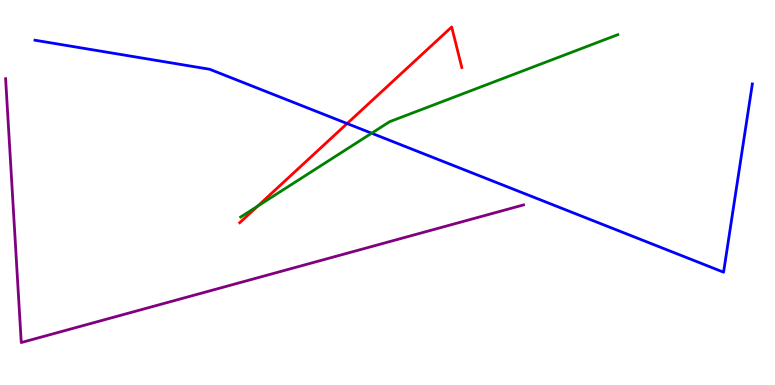[{'lines': ['blue', 'red'], 'intersections': [{'x': 4.48, 'y': 6.79}]}, {'lines': ['green', 'red'], 'intersections': [{'x': 3.32, 'y': 4.65}]}, {'lines': ['purple', 'red'], 'intersections': []}, {'lines': ['blue', 'green'], 'intersections': [{'x': 4.8, 'y': 6.54}]}, {'lines': ['blue', 'purple'], 'intersections': []}, {'lines': ['green', 'purple'], 'intersections': []}]